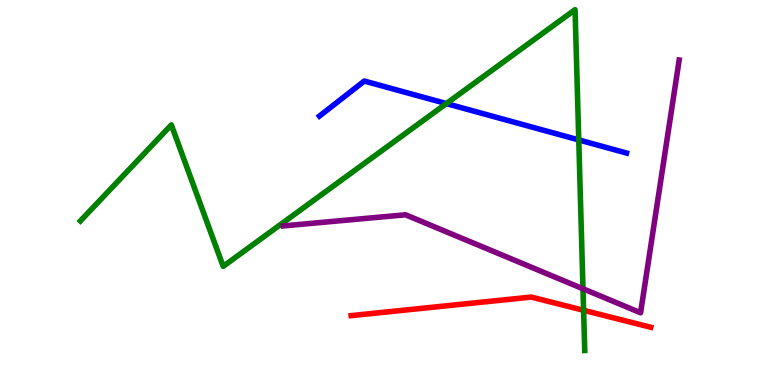[{'lines': ['blue', 'red'], 'intersections': []}, {'lines': ['green', 'red'], 'intersections': [{'x': 7.53, 'y': 1.94}]}, {'lines': ['purple', 'red'], 'intersections': []}, {'lines': ['blue', 'green'], 'intersections': [{'x': 5.76, 'y': 7.31}, {'x': 7.47, 'y': 6.37}]}, {'lines': ['blue', 'purple'], 'intersections': []}, {'lines': ['green', 'purple'], 'intersections': [{'x': 7.52, 'y': 2.5}]}]